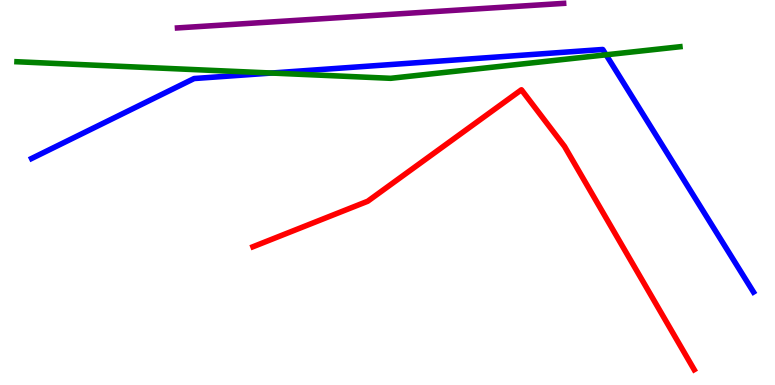[{'lines': ['blue', 'red'], 'intersections': []}, {'lines': ['green', 'red'], 'intersections': []}, {'lines': ['purple', 'red'], 'intersections': []}, {'lines': ['blue', 'green'], 'intersections': [{'x': 3.5, 'y': 8.1}, {'x': 7.82, 'y': 8.58}]}, {'lines': ['blue', 'purple'], 'intersections': []}, {'lines': ['green', 'purple'], 'intersections': []}]